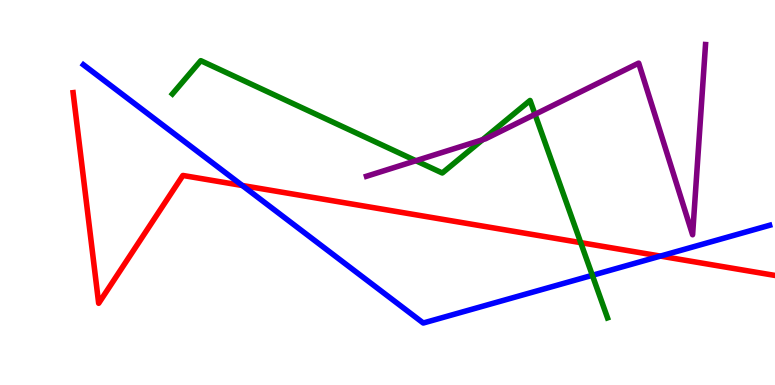[{'lines': ['blue', 'red'], 'intersections': [{'x': 3.13, 'y': 5.18}, {'x': 8.52, 'y': 3.35}]}, {'lines': ['green', 'red'], 'intersections': [{'x': 7.49, 'y': 3.7}]}, {'lines': ['purple', 'red'], 'intersections': []}, {'lines': ['blue', 'green'], 'intersections': [{'x': 7.64, 'y': 2.85}]}, {'lines': ['blue', 'purple'], 'intersections': []}, {'lines': ['green', 'purple'], 'intersections': [{'x': 5.37, 'y': 5.83}, {'x': 6.23, 'y': 6.37}, {'x': 6.9, 'y': 7.03}]}]